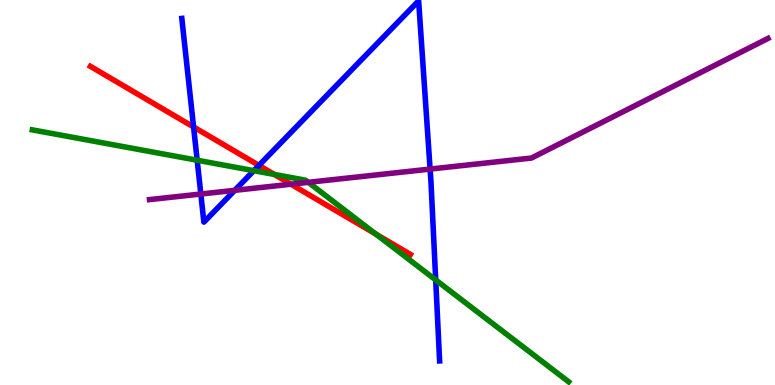[{'lines': ['blue', 'red'], 'intersections': [{'x': 2.5, 'y': 6.7}, {'x': 3.34, 'y': 5.7}]}, {'lines': ['green', 'red'], 'intersections': [{'x': 3.54, 'y': 5.47}, {'x': 4.85, 'y': 3.92}]}, {'lines': ['purple', 'red'], 'intersections': [{'x': 3.75, 'y': 5.22}]}, {'lines': ['blue', 'green'], 'intersections': [{'x': 2.54, 'y': 5.84}, {'x': 3.28, 'y': 5.57}, {'x': 5.62, 'y': 2.73}]}, {'lines': ['blue', 'purple'], 'intersections': [{'x': 2.59, 'y': 4.96}, {'x': 3.03, 'y': 5.06}, {'x': 5.55, 'y': 5.61}]}, {'lines': ['green', 'purple'], 'intersections': [{'x': 3.98, 'y': 5.26}]}]